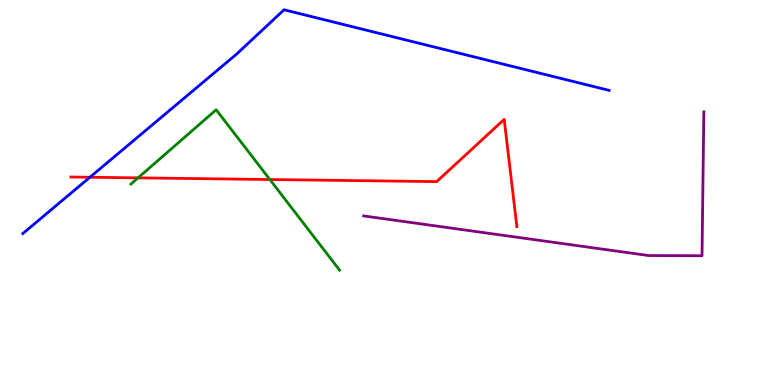[{'lines': ['blue', 'red'], 'intersections': [{'x': 1.16, 'y': 5.4}]}, {'lines': ['green', 'red'], 'intersections': [{'x': 1.78, 'y': 5.38}, {'x': 3.48, 'y': 5.34}]}, {'lines': ['purple', 'red'], 'intersections': []}, {'lines': ['blue', 'green'], 'intersections': []}, {'lines': ['blue', 'purple'], 'intersections': []}, {'lines': ['green', 'purple'], 'intersections': []}]